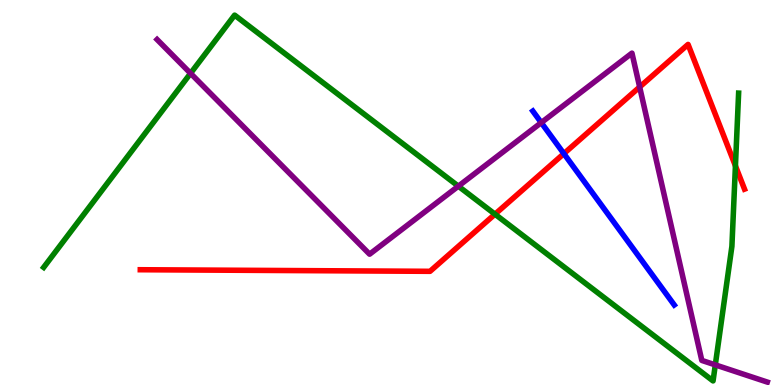[{'lines': ['blue', 'red'], 'intersections': [{'x': 7.28, 'y': 6.01}]}, {'lines': ['green', 'red'], 'intersections': [{'x': 6.39, 'y': 4.44}, {'x': 9.49, 'y': 5.69}]}, {'lines': ['purple', 'red'], 'intersections': [{'x': 8.25, 'y': 7.74}]}, {'lines': ['blue', 'green'], 'intersections': []}, {'lines': ['blue', 'purple'], 'intersections': [{'x': 6.98, 'y': 6.81}]}, {'lines': ['green', 'purple'], 'intersections': [{'x': 2.46, 'y': 8.1}, {'x': 5.91, 'y': 5.16}, {'x': 9.23, 'y': 0.522}]}]